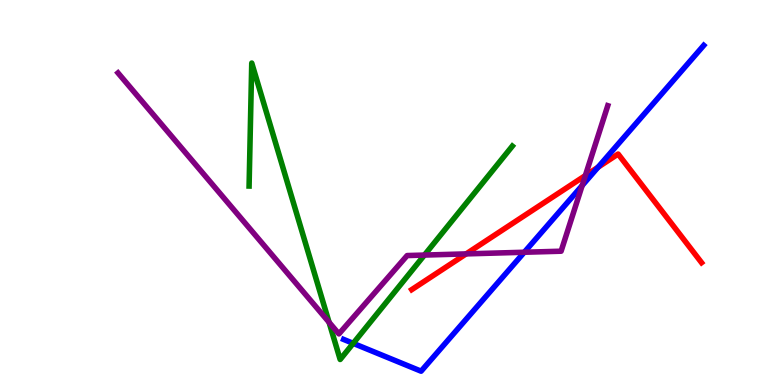[{'lines': ['blue', 'red'], 'intersections': [{'x': 7.72, 'y': 5.66}]}, {'lines': ['green', 'red'], 'intersections': []}, {'lines': ['purple', 'red'], 'intersections': [{'x': 6.01, 'y': 3.41}, {'x': 7.55, 'y': 5.44}]}, {'lines': ['blue', 'green'], 'intersections': [{'x': 4.56, 'y': 1.08}]}, {'lines': ['blue', 'purple'], 'intersections': [{'x': 6.76, 'y': 3.45}, {'x': 7.51, 'y': 5.18}]}, {'lines': ['green', 'purple'], 'intersections': [{'x': 4.25, 'y': 1.63}, {'x': 5.48, 'y': 3.37}]}]